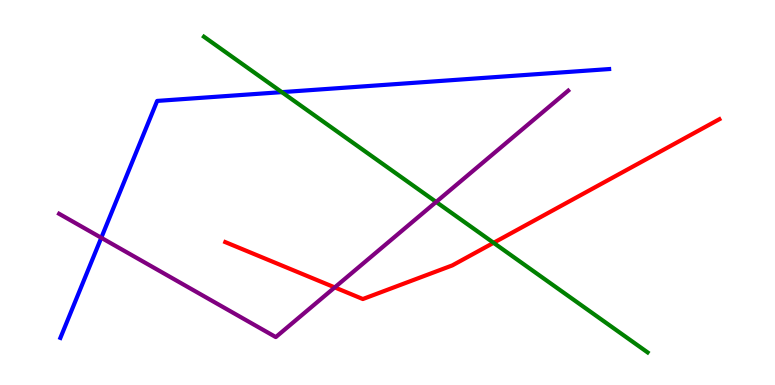[{'lines': ['blue', 'red'], 'intersections': []}, {'lines': ['green', 'red'], 'intersections': [{'x': 6.37, 'y': 3.69}]}, {'lines': ['purple', 'red'], 'intersections': [{'x': 4.32, 'y': 2.54}]}, {'lines': ['blue', 'green'], 'intersections': [{'x': 3.64, 'y': 7.61}]}, {'lines': ['blue', 'purple'], 'intersections': [{'x': 1.31, 'y': 3.82}]}, {'lines': ['green', 'purple'], 'intersections': [{'x': 5.63, 'y': 4.75}]}]